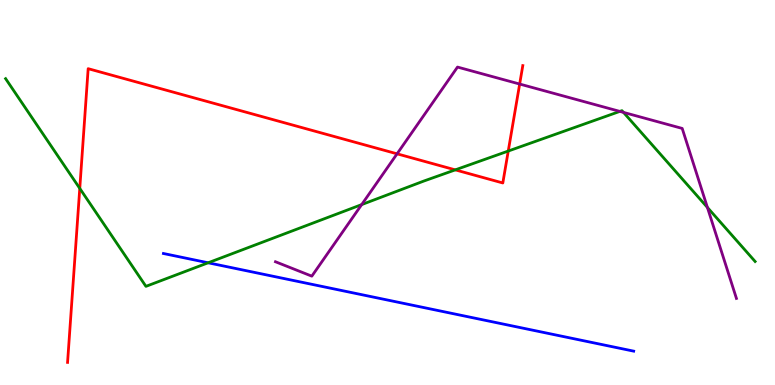[{'lines': ['blue', 'red'], 'intersections': []}, {'lines': ['green', 'red'], 'intersections': [{'x': 1.03, 'y': 5.11}, {'x': 5.87, 'y': 5.59}, {'x': 6.56, 'y': 6.08}]}, {'lines': ['purple', 'red'], 'intersections': [{'x': 5.12, 'y': 6.0}, {'x': 6.71, 'y': 7.82}]}, {'lines': ['blue', 'green'], 'intersections': [{'x': 2.69, 'y': 3.17}]}, {'lines': ['blue', 'purple'], 'intersections': []}, {'lines': ['green', 'purple'], 'intersections': [{'x': 4.67, 'y': 4.69}, {'x': 8.0, 'y': 7.11}, {'x': 8.05, 'y': 7.08}, {'x': 9.13, 'y': 4.61}]}]